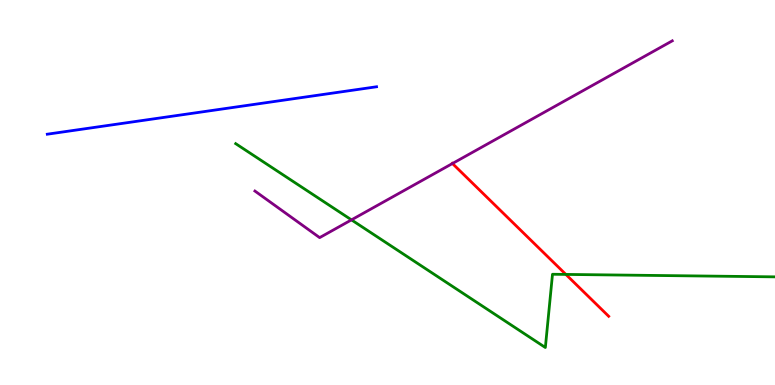[{'lines': ['blue', 'red'], 'intersections': []}, {'lines': ['green', 'red'], 'intersections': [{'x': 7.3, 'y': 2.87}]}, {'lines': ['purple', 'red'], 'intersections': [{'x': 5.84, 'y': 5.75}]}, {'lines': ['blue', 'green'], 'intersections': []}, {'lines': ['blue', 'purple'], 'intersections': []}, {'lines': ['green', 'purple'], 'intersections': [{'x': 4.54, 'y': 4.29}]}]